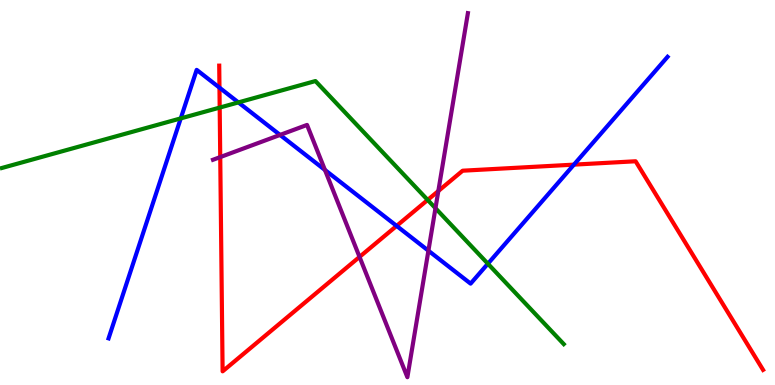[{'lines': ['blue', 'red'], 'intersections': [{'x': 2.83, 'y': 7.72}, {'x': 5.12, 'y': 4.13}, {'x': 7.41, 'y': 5.72}]}, {'lines': ['green', 'red'], 'intersections': [{'x': 2.83, 'y': 7.21}, {'x': 5.52, 'y': 4.81}]}, {'lines': ['purple', 'red'], 'intersections': [{'x': 2.84, 'y': 5.92}, {'x': 4.64, 'y': 3.33}, {'x': 5.66, 'y': 5.04}]}, {'lines': ['blue', 'green'], 'intersections': [{'x': 2.33, 'y': 6.92}, {'x': 3.08, 'y': 7.34}, {'x': 6.3, 'y': 3.15}]}, {'lines': ['blue', 'purple'], 'intersections': [{'x': 3.61, 'y': 6.5}, {'x': 4.19, 'y': 5.59}, {'x': 5.53, 'y': 3.49}]}, {'lines': ['green', 'purple'], 'intersections': [{'x': 5.62, 'y': 4.59}]}]